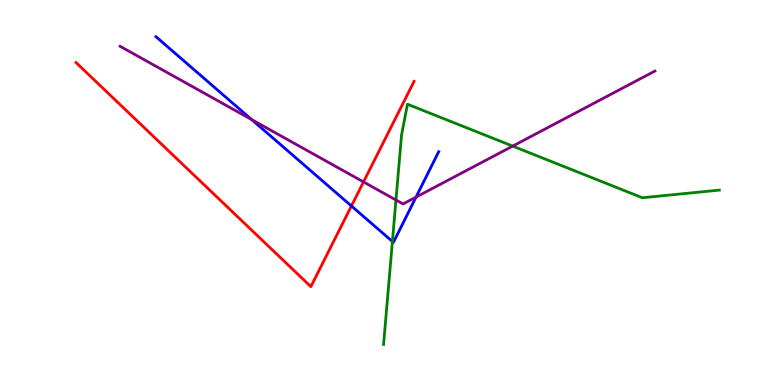[{'lines': ['blue', 'red'], 'intersections': [{'x': 4.53, 'y': 4.65}]}, {'lines': ['green', 'red'], 'intersections': []}, {'lines': ['purple', 'red'], 'intersections': [{'x': 4.69, 'y': 5.27}]}, {'lines': ['blue', 'green'], 'intersections': [{'x': 5.06, 'y': 3.73}]}, {'lines': ['blue', 'purple'], 'intersections': [{'x': 3.25, 'y': 6.89}, {'x': 5.37, 'y': 4.88}]}, {'lines': ['green', 'purple'], 'intersections': [{'x': 5.11, 'y': 4.8}, {'x': 6.62, 'y': 6.2}]}]